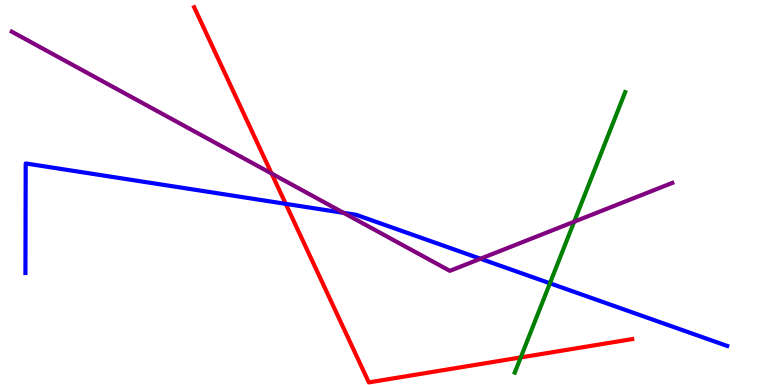[{'lines': ['blue', 'red'], 'intersections': [{'x': 3.69, 'y': 4.71}]}, {'lines': ['green', 'red'], 'intersections': [{'x': 6.72, 'y': 0.716}]}, {'lines': ['purple', 'red'], 'intersections': [{'x': 3.5, 'y': 5.49}]}, {'lines': ['blue', 'green'], 'intersections': [{'x': 7.1, 'y': 2.64}]}, {'lines': ['blue', 'purple'], 'intersections': [{'x': 4.43, 'y': 4.47}, {'x': 6.2, 'y': 3.28}]}, {'lines': ['green', 'purple'], 'intersections': [{'x': 7.41, 'y': 4.24}]}]